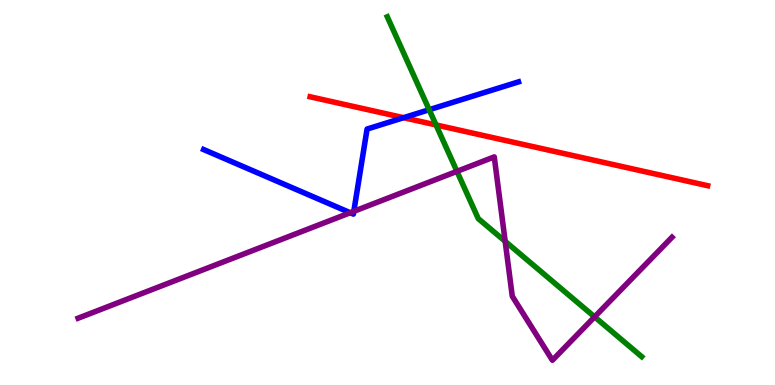[{'lines': ['blue', 'red'], 'intersections': [{'x': 5.21, 'y': 6.94}]}, {'lines': ['green', 'red'], 'intersections': [{'x': 5.63, 'y': 6.75}]}, {'lines': ['purple', 'red'], 'intersections': []}, {'lines': ['blue', 'green'], 'intersections': [{'x': 5.54, 'y': 7.15}]}, {'lines': ['blue', 'purple'], 'intersections': [{'x': 4.52, 'y': 4.47}, {'x': 4.57, 'y': 4.51}]}, {'lines': ['green', 'purple'], 'intersections': [{'x': 5.9, 'y': 5.55}, {'x': 6.52, 'y': 3.73}, {'x': 7.67, 'y': 1.77}]}]